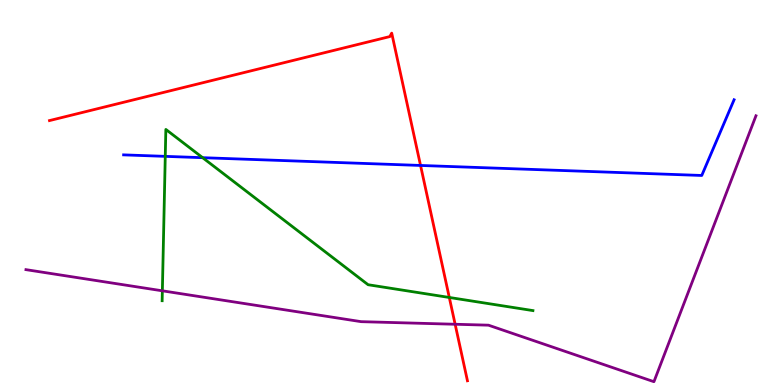[{'lines': ['blue', 'red'], 'intersections': [{'x': 5.43, 'y': 5.7}]}, {'lines': ['green', 'red'], 'intersections': [{'x': 5.8, 'y': 2.27}]}, {'lines': ['purple', 'red'], 'intersections': [{'x': 5.87, 'y': 1.58}]}, {'lines': ['blue', 'green'], 'intersections': [{'x': 2.13, 'y': 5.94}, {'x': 2.61, 'y': 5.9}]}, {'lines': ['blue', 'purple'], 'intersections': []}, {'lines': ['green', 'purple'], 'intersections': [{'x': 2.09, 'y': 2.45}]}]